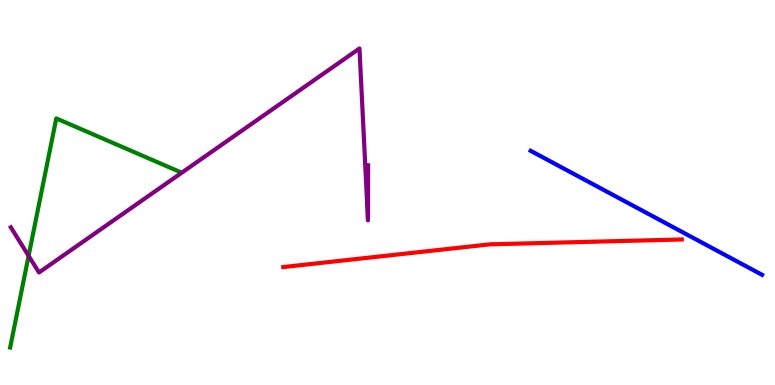[{'lines': ['blue', 'red'], 'intersections': []}, {'lines': ['green', 'red'], 'intersections': []}, {'lines': ['purple', 'red'], 'intersections': []}, {'lines': ['blue', 'green'], 'intersections': []}, {'lines': ['blue', 'purple'], 'intersections': []}, {'lines': ['green', 'purple'], 'intersections': [{'x': 0.369, 'y': 3.35}]}]